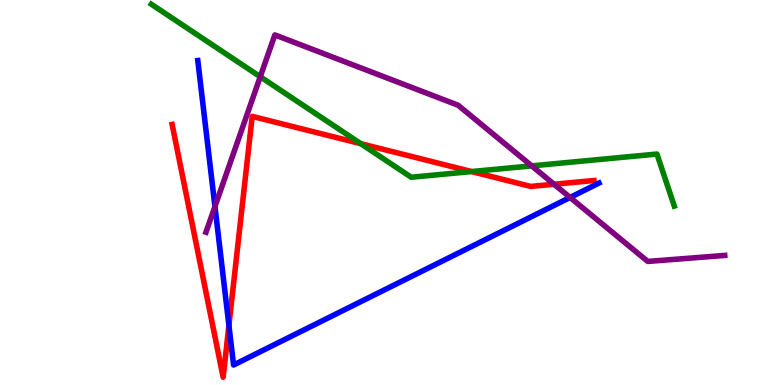[{'lines': ['blue', 'red'], 'intersections': [{'x': 2.95, 'y': 1.55}]}, {'lines': ['green', 'red'], 'intersections': [{'x': 4.66, 'y': 6.27}, {'x': 6.08, 'y': 5.54}]}, {'lines': ['purple', 'red'], 'intersections': [{'x': 7.15, 'y': 5.21}]}, {'lines': ['blue', 'green'], 'intersections': []}, {'lines': ['blue', 'purple'], 'intersections': [{'x': 2.77, 'y': 4.64}, {'x': 7.36, 'y': 4.87}]}, {'lines': ['green', 'purple'], 'intersections': [{'x': 3.36, 'y': 8.01}, {'x': 6.86, 'y': 5.69}]}]